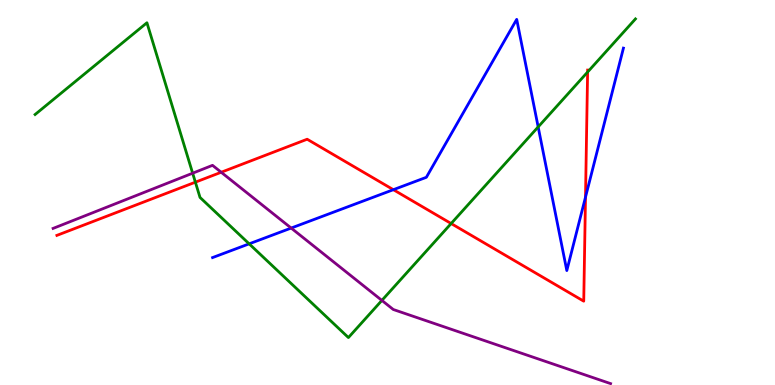[{'lines': ['blue', 'red'], 'intersections': [{'x': 5.08, 'y': 5.07}, {'x': 7.55, 'y': 4.88}]}, {'lines': ['green', 'red'], 'intersections': [{'x': 2.52, 'y': 5.27}, {'x': 5.82, 'y': 4.19}, {'x': 7.58, 'y': 8.13}]}, {'lines': ['purple', 'red'], 'intersections': [{'x': 2.85, 'y': 5.53}]}, {'lines': ['blue', 'green'], 'intersections': [{'x': 3.21, 'y': 3.67}, {'x': 6.94, 'y': 6.7}]}, {'lines': ['blue', 'purple'], 'intersections': [{'x': 3.76, 'y': 4.08}]}, {'lines': ['green', 'purple'], 'intersections': [{'x': 2.49, 'y': 5.5}, {'x': 4.93, 'y': 2.2}]}]